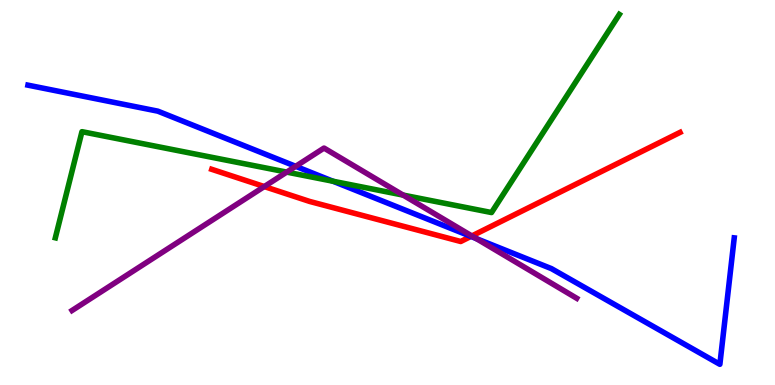[{'lines': ['blue', 'red'], 'intersections': [{'x': 6.08, 'y': 3.86}]}, {'lines': ['green', 'red'], 'intersections': []}, {'lines': ['purple', 'red'], 'intersections': [{'x': 3.41, 'y': 5.15}, {'x': 6.09, 'y': 3.87}]}, {'lines': ['blue', 'green'], 'intersections': [{'x': 4.3, 'y': 5.29}]}, {'lines': ['blue', 'purple'], 'intersections': [{'x': 3.82, 'y': 5.68}, {'x': 6.14, 'y': 3.8}]}, {'lines': ['green', 'purple'], 'intersections': [{'x': 3.7, 'y': 5.53}, {'x': 5.2, 'y': 4.93}]}]